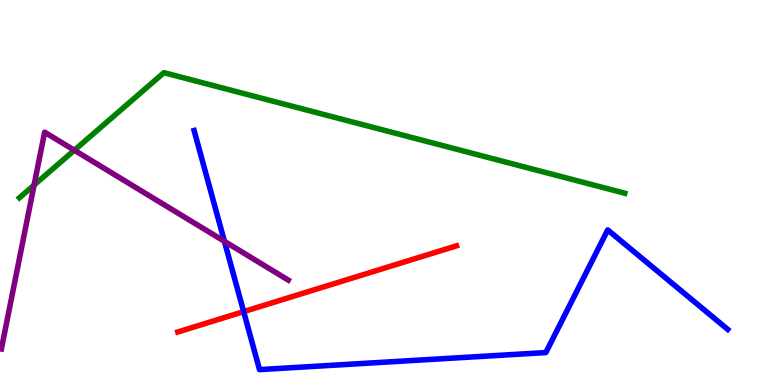[{'lines': ['blue', 'red'], 'intersections': [{'x': 3.14, 'y': 1.91}]}, {'lines': ['green', 'red'], 'intersections': []}, {'lines': ['purple', 'red'], 'intersections': []}, {'lines': ['blue', 'green'], 'intersections': []}, {'lines': ['blue', 'purple'], 'intersections': [{'x': 2.9, 'y': 3.73}]}, {'lines': ['green', 'purple'], 'intersections': [{'x': 0.44, 'y': 5.19}, {'x': 0.959, 'y': 6.1}]}]